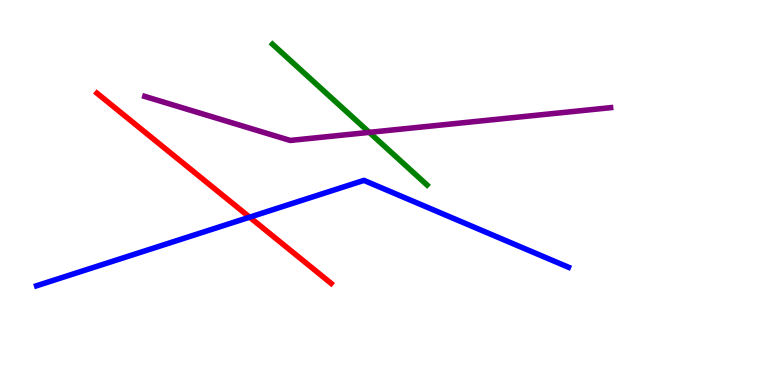[{'lines': ['blue', 'red'], 'intersections': [{'x': 3.22, 'y': 4.36}]}, {'lines': ['green', 'red'], 'intersections': []}, {'lines': ['purple', 'red'], 'intersections': []}, {'lines': ['blue', 'green'], 'intersections': []}, {'lines': ['blue', 'purple'], 'intersections': []}, {'lines': ['green', 'purple'], 'intersections': [{'x': 4.76, 'y': 6.56}]}]